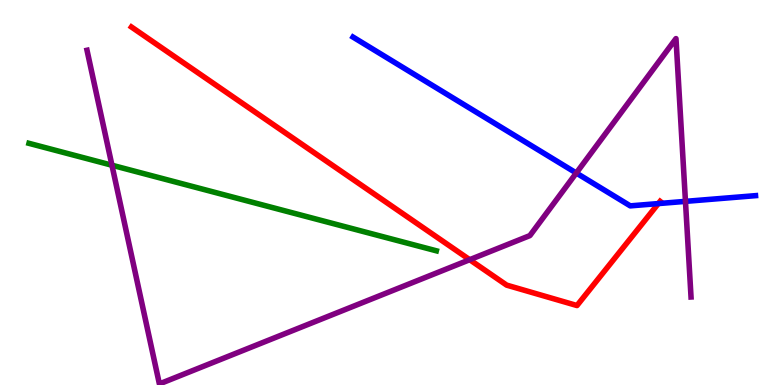[{'lines': ['blue', 'red'], 'intersections': [{'x': 8.49, 'y': 4.71}]}, {'lines': ['green', 'red'], 'intersections': []}, {'lines': ['purple', 'red'], 'intersections': [{'x': 6.06, 'y': 3.25}]}, {'lines': ['blue', 'green'], 'intersections': []}, {'lines': ['blue', 'purple'], 'intersections': [{'x': 7.44, 'y': 5.51}, {'x': 8.84, 'y': 4.77}]}, {'lines': ['green', 'purple'], 'intersections': [{'x': 1.44, 'y': 5.71}]}]